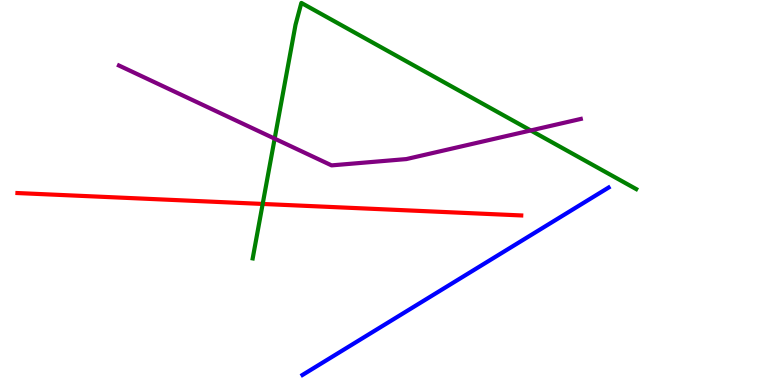[{'lines': ['blue', 'red'], 'intersections': []}, {'lines': ['green', 'red'], 'intersections': [{'x': 3.39, 'y': 4.7}]}, {'lines': ['purple', 'red'], 'intersections': []}, {'lines': ['blue', 'green'], 'intersections': []}, {'lines': ['blue', 'purple'], 'intersections': []}, {'lines': ['green', 'purple'], 'intersections': [{'x': 3.54, 'y': 6.4}, {'x': 6.85, 'y': 6.61}]}]